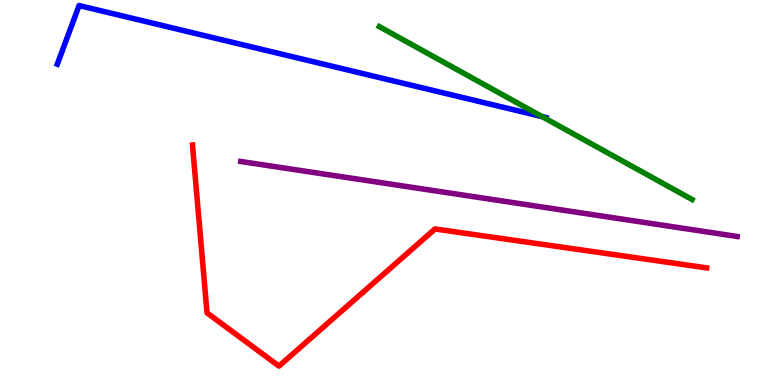[{'lines': ['blue', 'red'], 'intersections': []}, {'lines': ['green', 'red'], 'intersections': []}, {'lines': ['purple', 'red'], 'intersections': []}, {'lines': ['blue', 'green'], 'intersections': [{'x': 6.99, 'y': 6.97}]}, {'lines': ['blue', 'purple'], 'intersections': []}, {'lines': ['green', 'purple'], 'intersections': []}]